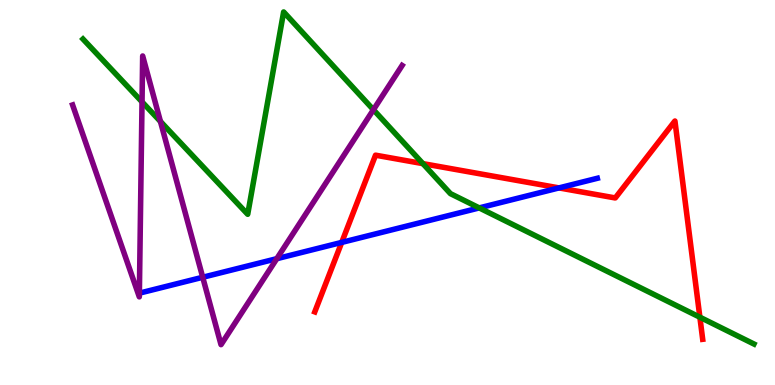[{'lines': ['blue', 'red'], 'intersections': [{'x': 4.41, 'y': 3.7}, {'x': 7.21, 'y': 5.12}]}, {'lines': ['green', 'red'], 'intersections': [{'x': 5.46, 'y': 5.75}, {'x': 9.03, 'y': 1.76}]}, {'lines': ['purple', 'red'], 'intersections': []}, {'lines': ['blue', 'green'], 'intersections': [{'x': 6.18, 'y': 4.6}]}, {'lines': ['blue', 'purple'], 'intersections': [{'x': 2.62, 'y': 2.8}, {'x': 3.57, 'y': 3.28}]}, {'lines': ['green', 'purple'], 'intersections': [{'x': 1.83, 'y': 7.35}, {'x': 2.07, 'y': 6.85}, {'x': 4.82, 'y': 7.15}]}]